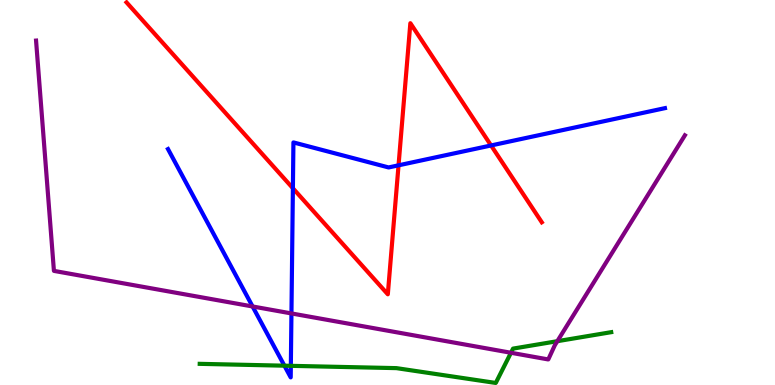[{'lines': ['blue', 'red'], 'intersections': [{'x': 3.78, 'y': 5.11}, {'x': 5.14, 'y': 5.71}, {'x': 6.34, 'y': 6.22}]}, {'lines': ['green', 'red'], 'intersections': []}, {'lines': ['purple', 'red'], 'intersections': []}, {'lines': ['blue', 'green'], 'intersections': [{'x': 3.67, 'y': 0.502}, {'x': 3.75, 'y': 0.498}]}, {'lines': ['blue', 'purple'], 'intersections': [{'x': 3.26, 'y': 2.04}, {'x': 3.76, 'y': 1.86}]}, {'lines': ['green', 'purple'], 'intersections': [{'x': 6.59, 'y': 0.837}, {'x': 7.19, 'y': 1.14}]}]